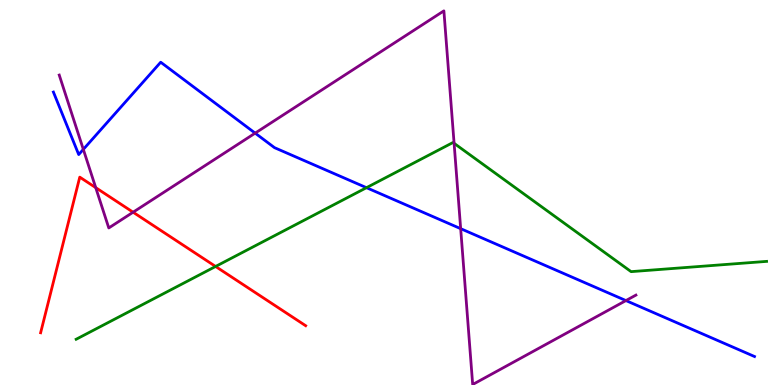[{'lines': ['blue', 'red'], 'intersections': []}, {'lines': ['green', 'red'], 'intersections': [{'x': 2.78, 'y': 3.08}]}, {'lines': ['purple', 'red'], 'intersections': [{'x': 1.24, 'y': 5.13}, {'x': 1.72, 'y': 4.49}]}, {'lines': ['blue', 'green'], 'intersections': [{'x': 4.73, 'y': 5.13}]}, {'lines': ['blue', 'purple'], 'intersections': [{'x': 1.08, 'y': 6.12}, {'x': 3.29, 'y': 6.54}, {'x': 5.94, 'y': 4.06}, {'x': 8.08, 'y': 2.19}]}, {'lines': ['green', 'purple'], 'intersections': [{'x': 5.86, 'y': 6.28}]}]